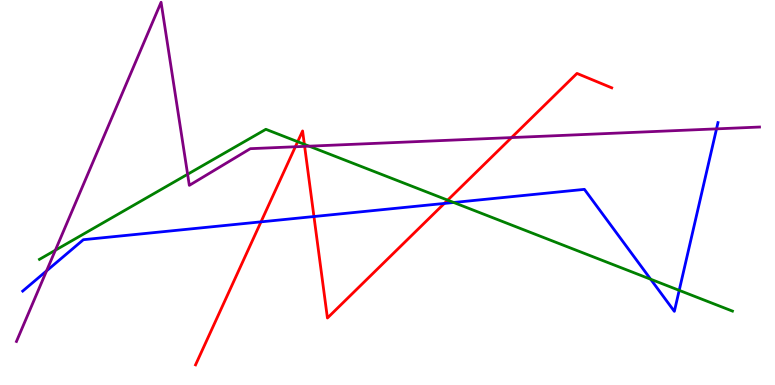[{'lines': ['blue', 'red'], 'intersections': [{'x': 3.37, 'y': 4.24}, {'x': 4.05, 'y': 4.38}, {'x': 5.73, 'y': 4.72}]}, {'lines': ['green', 'red'], 'intersections': [{'x': 3.84, 'y': 6.32}, {'x': 3.93, 'y': 6.25}, {'x': 5.78, 'y': 4.8}]}, {'lines': ['purple', 'red'], 'intersections': [{'x': 3.81, 'y': 6.19}, {'x': 3.93, 'y': 6.2}, {'x': 6.6, 'y': 6.43}]}, {'lines': ['blue', 'green'], 'intersections': [{'x': 5.85, 'y': 4.74}, {'x': 8.4, 'y': 2.75}, {'x': 8.76, 'y': 2.46}]}, {'lines': ['blue', 'purple'], 'intersections': [{'x': 0.601, 'y': 2.96}, {'x': 9.25, 'y': 6.65}]}, {'lines': ['green', 'purple'], 'intersections': [{'x': 0.714, 'y': 3.5}, {'x': 2.42, 'y': 5.47}, {'x': 3.99, 'y': 6.2}]}]